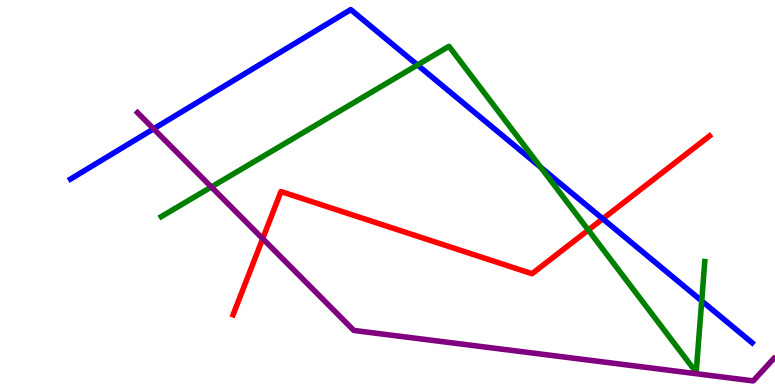[{'lines': ['blue', 'red'], 'intersections': [{'x': 7.78, 'y': 4.32}]}, {'lines': ['green', 'red'], 'intersections': [{'x': 7.59, 'y': 4.02}]}, {'lines': ['purple', 'red'], 'intersections': [{'x': 3.39, 'y': 3.8}]}, {'lines': ['blue', 'green'], 'intersections': [{'x': 5.39, 'y': 8.31}, {'x': 6.98, 'y': 5.65}, {'x': 9.05, 'y': 2.18}]}, {'lines': ['blue', 'purple'], 'intersections': [{'x': 1.98, 'y': 6.65}]}, {'lines': ['green', 'purple'], 'intersections': [{'x': 2.73, 'y': 5.14}]}]